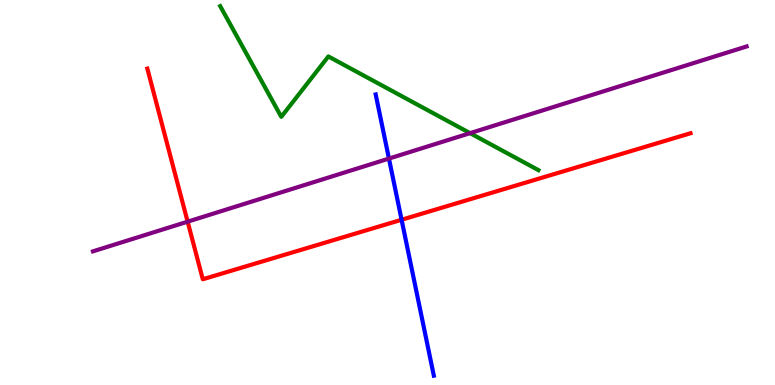[{'lines': ['blue', 'red'], 'intersections': [{'x': 5.18, 'y': 4.29}]}, {'lines': ['green', 'red'], 'intersections': []}, {'lines': ['purple', 'red'], 'intersections': [{'x': 2.42, 'y': 4.24}]}, {'lines': ['blue', 'green'], 'intersections': []}, {'lines': ['blue', 'purple'], 'intersections': [{'x': 5.02, 'y': 5.88}]}, {'lines': ['green', 'purple'], 'intersections': [{'x': 6.07, 'y': 6.54}]}]